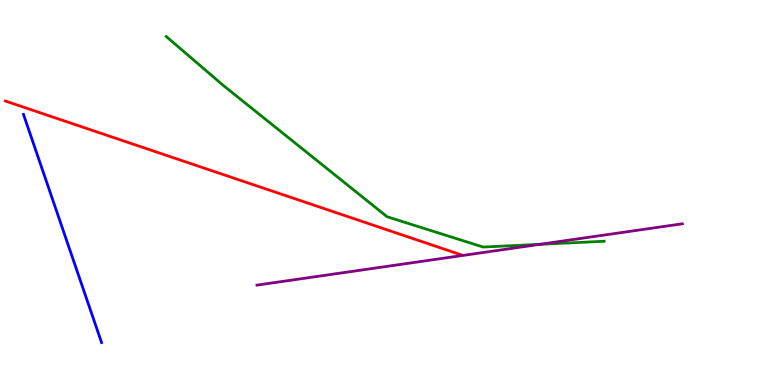[{'lines': ['blue', 'red'], 'intersections': []}, {'lines': ['green', 'red'], 'intersections': []}, {'lines': ['purple', 'red'], 'intersections': []}, {'lines': ['blue', 'green'], 'intersections': []}, {'lines': ['blue', 'purple'], 'intersections': []}, {'lines': ['green', 'purple'], 'intersections': [{'x': 6.97, 'y': 3.65}]}]